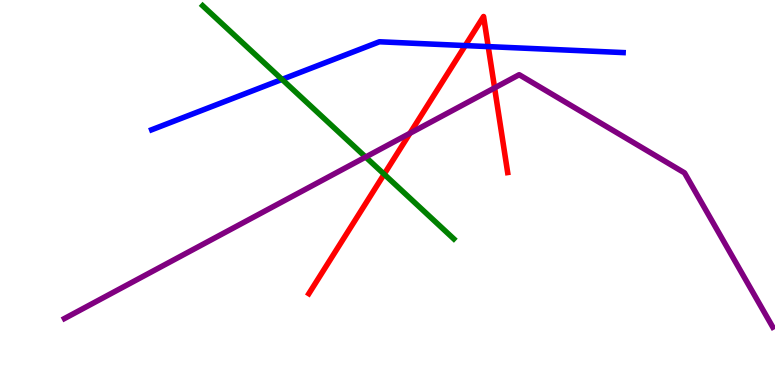[{'lines': ['blue', 'red'], 'intersections': [{'x': 6.0, 'y': 8.82}, {'x': 6.3, 'y': 8.79}]}, {'lines': ['green', 'red'], 'intersections': [{'x': 4.96, 'y': 5.48}]}, {'lines': ['purple', 'red'], 'intersections': [{'x': 5.29, 'y': 6.54}, {'x': 6.38, 'y': 7.72}]}, {'lines': ['blue', 'green'], 'intersections': [{'x': 3.64, 'y': 7.94}]}, {'lines': ['blue', 'purple'], 'intersections': []}, {'lines': ['green', 'purple'], 'intersections': [{'x': 4.72, 'y': 5.92}]}]